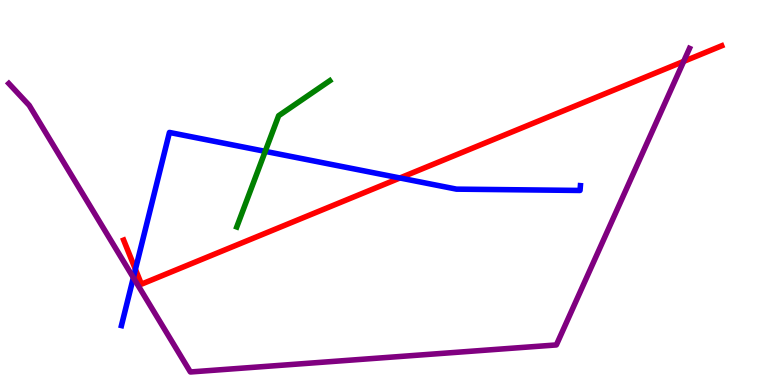[{'lines': ['blue', 'red'], 'intersections': [{'x': 1.75, 'y': 3.0}, {'x': 5.16, 'y': 5.38}]}, {'lines': ['green', 'red'], 'intersections': []}, {'lines': ['purple', 'red'], 'intersections': [{'x': 8.82, 'y': 8.4}]}, {'lines': ['blue', 'green'], 'intersections': [{'x': 3.42, 'y': 6.07}]}, {'lines': ['blue', 'purple'], 'intersections': [{'x': 1.72, 'y': 2.79}]}, {'lines': ['green', 'purple'], 'intersections': []}]